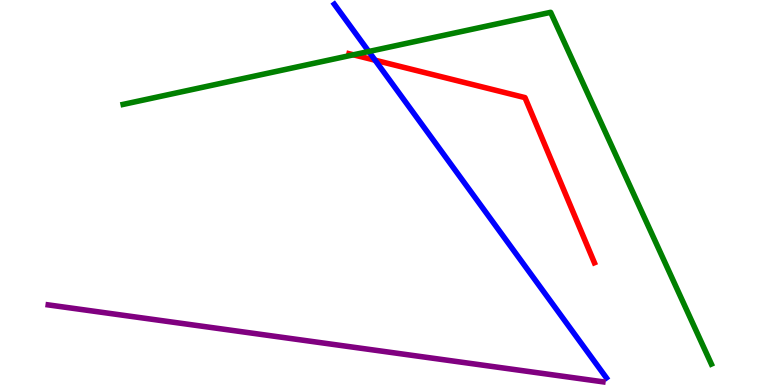[{'lines': ['blue', 'red'], 'intersections': [{'x': 4.84, 'y': 8.44}]}, {'lines': ['green', 'red'], 'intersections': [{'x': 4.56, 'y': 8.58}]}, {'lines': ['purple', 'red'], 'intersections': []}, {'lines': ['blue', 'green'], 'intersections': [{'x': 4.76, 'y': 8.66}]}, {'lines': ['blue', 'purple'], 'intersections': []}, {'lines': ['green', 'purple'], 'intersections': []}]